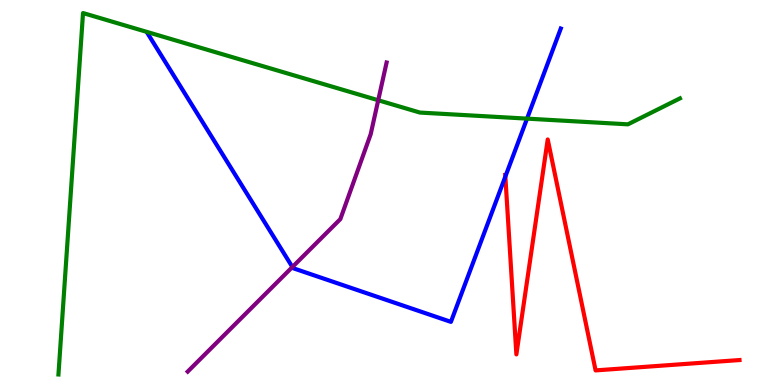[{'lines': ['blue', 'red'], 'intersections': [{'x': 6.52, 'y': 5.41}]}, {'lines': ['green', 'red'], 'intersections': []}, {'lines': ['purple', 'red'], 'intersections': []}, {'lines': ['blue', 'green'], 'intersections': [{'x': 6.8, 'y': 6.92}]}, {'lines': ['blue', 'purple'], 'intersections': [{'x': 3.77, 'y': 3.06}]}, {'lines': ['green', 'purple'], 'intersections': [{'x': 4.88, 'y': 7.4}]}]